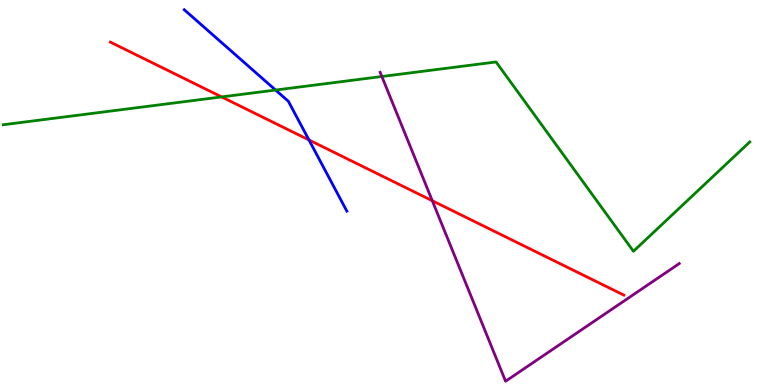[{'lines': ['blue', 'red'], 'intersections': [{'x': 3.99, 'y': 6.36}]}, {'lines': ['green', 'red'], 'intersections': [{'x': 2.86, 'y': 7.48}]}, {'lines': ['purple', 'red'], 'intersections': [{'x': 5.58, 'y': 4.79}]}, {'lines': ['blue', 'green'], 'intersections': [{'x': 3.56, 'y': 7.66}]}, {'lines': ['blue', 'purple'], 'intersections': []}, {'lines': ['green', 'purple'], 'intersections': [{'x': 4.93, 'y': 8.01}]}]